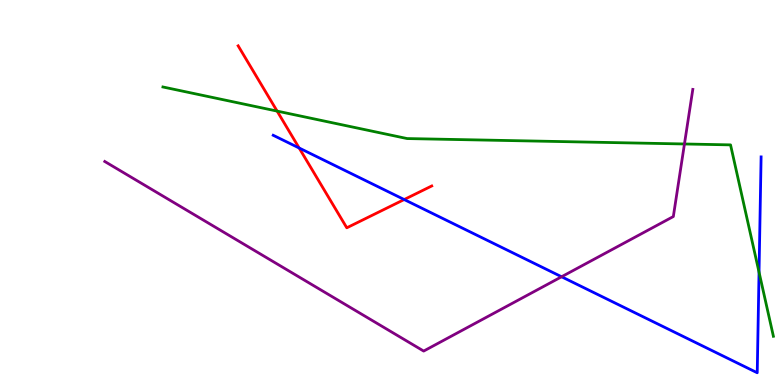[{'lines': ['blue', 'red'], 'intersections': [{'x': 3.86, 'y': 6.16}, {'x': 5.22, 'y': 4.82}]}, {'lines': ['green', 'red'], 'intersections': [{'x': 3.58, 'y': 7.11}]}, {'lines': ['purple', 'red'], 'intersections': []}, {'lines': ['blue', 'green'], 'intersections': [{'x': 9.79, 'y': 2.93}]}, {'lines': ['blue', 'purple'], 'intersections': [{'x': 7.25, 'y': 2.81}]}, {'lines': ['green', 'purple'], 'intersections': [{'x': 8.83, 'y': 6.26}]}]